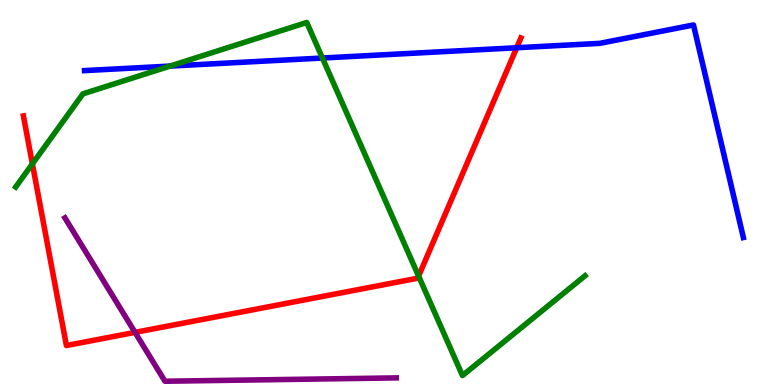[{'lines': ['blue', 'red'], 'intersections': [{'x': 6.67, 'y': 8.76}]}, {'lines': ['green', 'red'], 'intersections': [{'x': 0.418, 'y': 5.74}, {'x': 5.4, 'y': 2.83}]}, {'lines': ['purple', 'red'], 'intersections': [{'x': 1.74, 'y': 1.37}]}, {'lines': ['blue', 'green'], 'intersections': [{'x': 2.19, 'y': 8.28}, {'x': 4.16, 'y': 8.49}]}, {'lines': ['blue', 'purple'], 'intersections': []}, {'lines': ['green', 'purple'], 'intersections': []}]